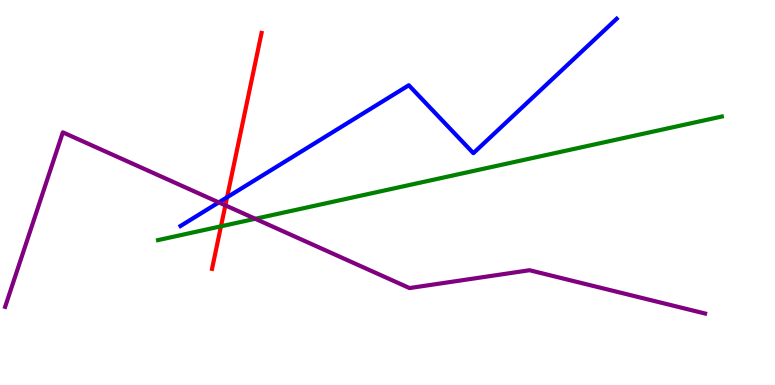[{'lines': ['blue', 'red'], 'intersections': [{'x': 2.93, 'y': 4.88}]}, {'lines': ['green', 'red'], 'intersections': [{'x': 2.85, 'y': 4.12}]}, {'lines': ['purple', 'red'], 'intersections': [{'x': 2.91, 'y': 4.67}]}, {'lines': ['blue', 'green'], 'intersections': []}, {'lines': ['blue', 'purple'], 'intersections': [{'x': 2.82, 'y': 4.74}]}, {'lines': ['green', 'purple'], 'intersections': [{'x': 3.29, 'y': 4.32}]}]